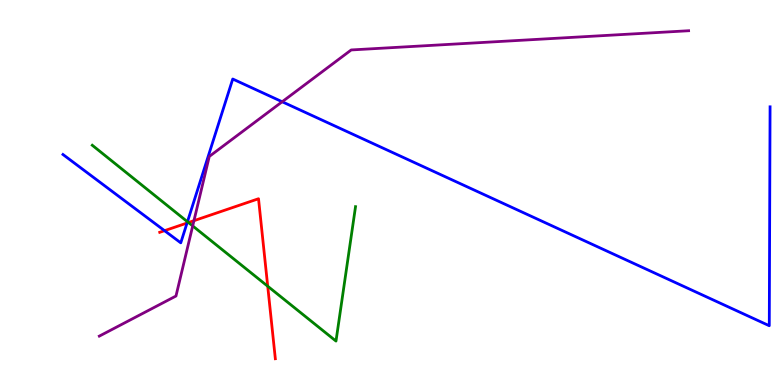[{'lines': ['blue', 'red'], 'intersections': [{'x': 2.12, 'y': 4.01}, {'x': 2.41, 'y': 4.21}]}, {'lines': ['green', 'red'], 'intersections': [{'x': 2.43, 'y': 4.22}, {'x': 3.45, 'y': 2.57}]}, {'lines': ['purple', 'red'], 'intersections': [{'x': 2.5, 'y': 4.27}]}, {'lines': ['blue', 'green'], 'intersections': [{'x': 2.42, 'y': 4.24}]}, {'lines': ['blue', 'purple'], 'intersections': [{'x': 3.64, 'y': 7.36}]}, {'lines': ['green', 'purple'], 'intersections': [{'x': 2.49, 'y': 4.13}]}]